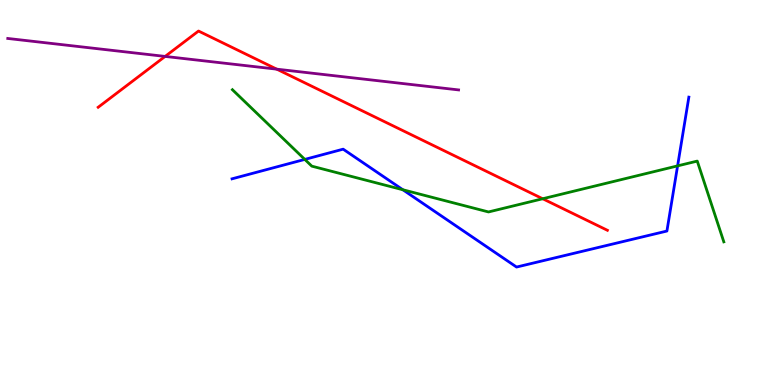[{'lines': ['blue', 'red'], 'intersections': []}, {'lines': ['green', 'red'], 'intersections': [{'x': 7.0, 'y': 4.84}]}, {'lines': ['purple', 'red'], 'intersections': [{'x': 2.13, 'y': 8.53}, {'x': 3.57, 'y': 8.2}]}, {'lines': ['blue', 'green'], 'intersections': [{'x': 3.93, 'y': 5.86}, {'x': 5.2, 'y': 5.07}, {'x': 8.74, 'y': 5.69}]}, {'lines': ['blue', 'purple'], 'intersections': []}, {'lines': ['green', 'purple'], 'intersections': []}]